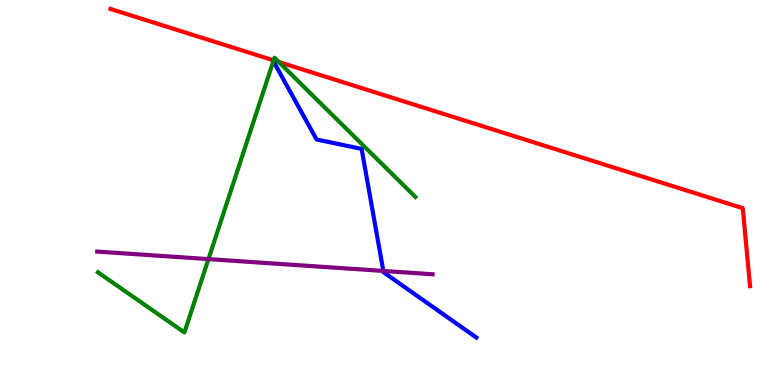[{'lines': ['blue', 'red'], 'intersections': []}, {'lines': ['green', 'red'], 'intersections': [{'x': 3.53, 'y': 8.43}, {'x': 3.6, 'y': 8.39}]}, {'lines': ['purple', 'red'], 'intersections': []}, {'lines': ['blue', 'green'], 'intersections': [{'x': 3.53, 'y': 8.41}]}, {'lines': ['blue', 'purple'], 'intersections': [{'x': 4.95, 'y': 2.96}]}, {'lines': ['green', 'purple'], 'intersections': [{'x': 2.69, 'y': 3.27}]}]